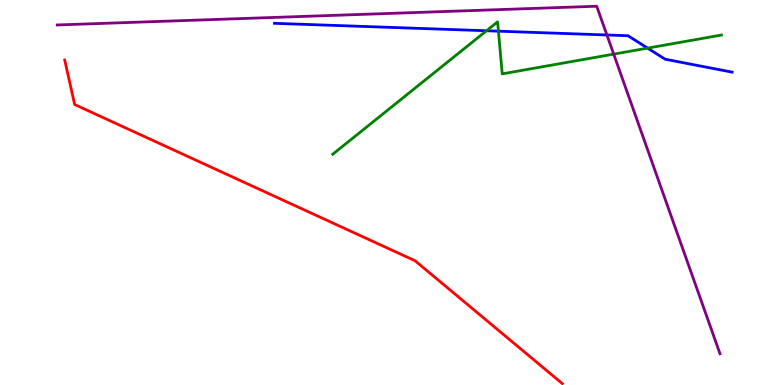[{'lines': ['blue', 'red'], 'intersections': []}, {'lines': ['green', 'red'], 'intersections': []}, {'lines': ['purple', 'red'], 'intersections': []}, {'lines': ['blue', 'green'], 'intersections': [{'x': 6.28, 'y': 9.2}, {'x': 6.43, 'y': 9.19}, {'x': 8.36, 'y': 8.75}]}, {'lines': ['blue', 'purple'], 'intersections': [{'x': 7.83, 'y': 9.09}]}, {'lines': ['green', 'purple'], 'intersections': [{'x': 7.92, 'y': 8.59}]}]